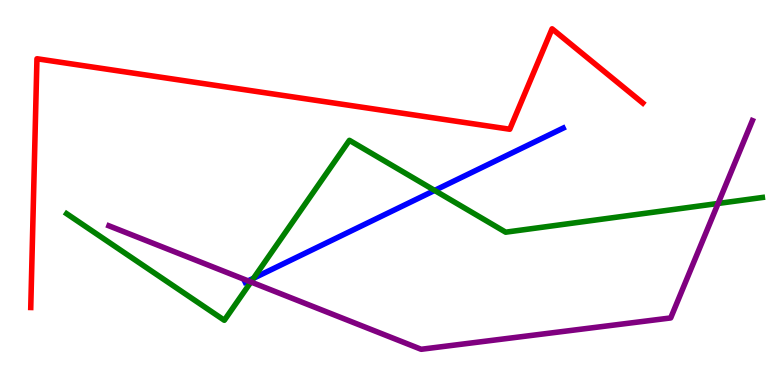[{'lines': ['blue', 'red'], 'intersections': []}, {'lines': ['green', 'red'], 'intersections': []}, {'lines': ['purple', 'red'], 'intersections': []}, {'lines': ['blue', 'green'], 'intersections': [{'x': 3.27, 'y': 2.77}, {'x': 5.61, 'y': 5.05}]}, {'lines': ['blue', 'purple'], 'intersections': [{'x': 3.2, 'y': 2.7}]}, {'lines': ['green', 'purple'], 'intersections': [{'x': 3.24, 'y': 2.68}, {'x': 9.27, 'y': 4.72}]}]